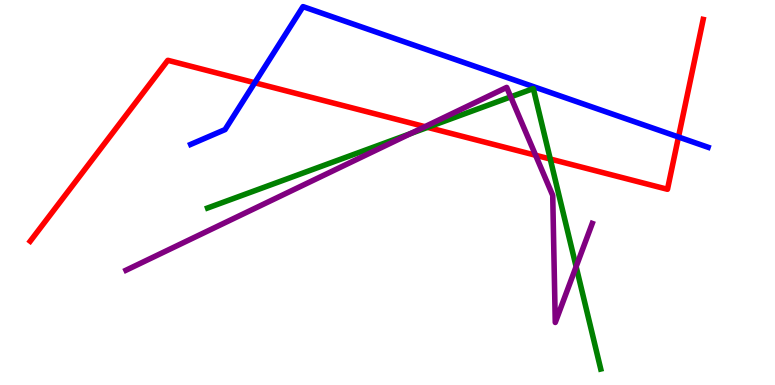[{'lines': ['blue', 'red'], 'intersections': [{'x': 3.29, 'y': 7.85}, {'x': 8.75, 'y': 6.44}]}, {'lines': ['green', 'red'], 'intersections': [{'x': 5.52, 'y': 6.69}, {'x': 7.1, 'y': 5.87}]}, {'lines': ['purple', 'red'], 'intersections': [{'x': 5.48, 'y': 6.71}, {'x': 6.91, 'y': 5.97}]}, {'lines': ['blue', 'green'], 'intersections': []}, {'lines': ['blue', 'purple'], 'intersections': []}, {'lines': ['green', 'purple'], 'intersections': [{'x': 5.3, 'y': 6.53}, {'x': 6.59, 'y': 7.48}, {'x': 7.43, 'y': 3.07}]}]